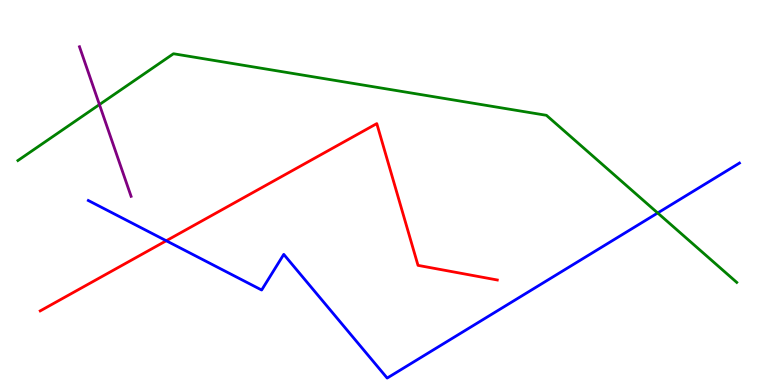[{'lines': ['blue', 'red'], 'intersections': [{'x': 2.15, 'y': 3.75}]}, {'lines': ['green', 'red'], 'intersections': []}, {'lines': ['purple', 'red'], 'intersections': []}, {'lines': ['blue', 'green'], 'intersections': [{'x': 8.49, 'y': 4.47}]}, {'lines': ['blue', 'purple'], 'intersections': []}, {'lines': ['green', 'purple'], 'intersections': [{'x': 1.28, 'y': 7.28}]}]